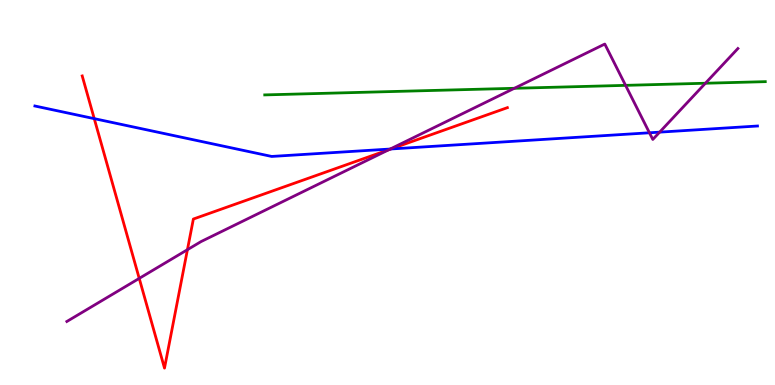[{'lines': ['blue', 'red'], 'intersections': [{'x': 1.22, 'y': 6.92}, {'x': 5.04, 'y': 6.13}]}, {'lines': ['green', 'red'], 'intersections': []}, {'lines': ['purple', 'red'], 'intersections': [{'x': 1.8, 'y': 2.77}, {'x': 2.42, 'y': 3.51}, {'x': 5.02, 'y': 6.11}]}, {'lines': ['blue', 'green'], 'intersections': []}, {'lines': ['blue', 'purple'], 'intersections': [{'x': 5.04, 'y': 6.13}, {'x': 8.38, 'y': 6.55}, {'x': 8.51, 'y': 6.57}]}, {'lines': ['green', 'purple'], 'intersections': [{'x': 6.64, 'y': 7.71}, {'x': 8.07, 'y': 7.78}, {'x': 9.1, 'y': 7.84}]}]